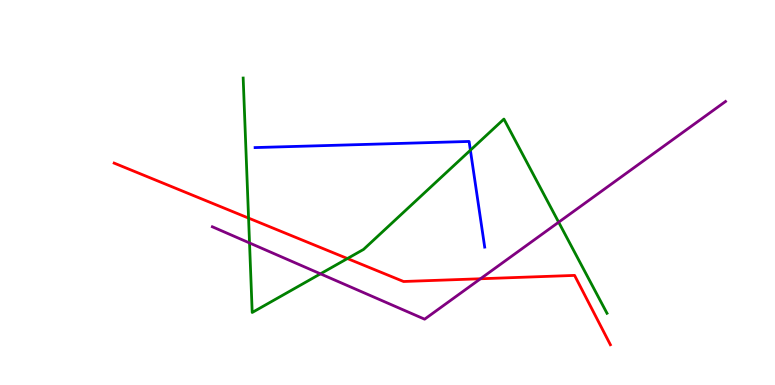[{'lines': ['blue', 'red'], 'intersections': []}, {'lines': ['green', 'red'], 'intersections': [{'x': 3.21, 'y': 4.34}, {'x': 4.48, 'y': 3.28}]}, {'lines': ['purple', 'red'], 'intersections': [{'x': 6.2, 'y': 2.76}]}, {'lines': ['blue', 'green'], 'intersections': [{'x': 6.07, 'y': 6.1}]}, {'lines': ['blue', 'purple'], 'intersections': []}, {'lines': ['green', 'purple'], 'intersections': [{'x': 3.22, 'y': 3.69}, {'x': 4.13, 'y': 2.89}, {'x': 7.21, 'y': 4.23}]}]